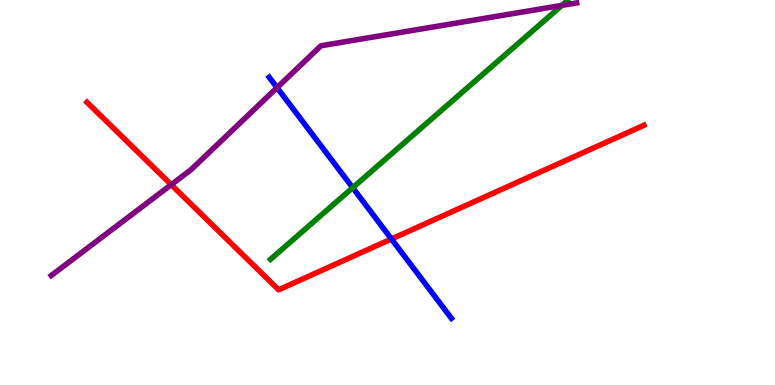[{'lines': ['blue', 'red'], 'intersections': [{'x': 5.05, 'y': 3.79}]}, {'lines': ['green', 'red'], 'intersections': []}, {'lines': ['purple', 'red'], 'intersections': [{'x': 2.21, 'y': 5.2}]}, {'lines': ['blue', 'green'], 'intersections': [{'x': 4.55, 'y': 5.12}]}, {'lines': ['blue', 'purple'], 'intersections': [{'x': 3.58, 'y': 7.72}]}, {'lines': ['green', 'purple'], 'intersections': [{'x': 7.25, 'y': 9.86}]}]